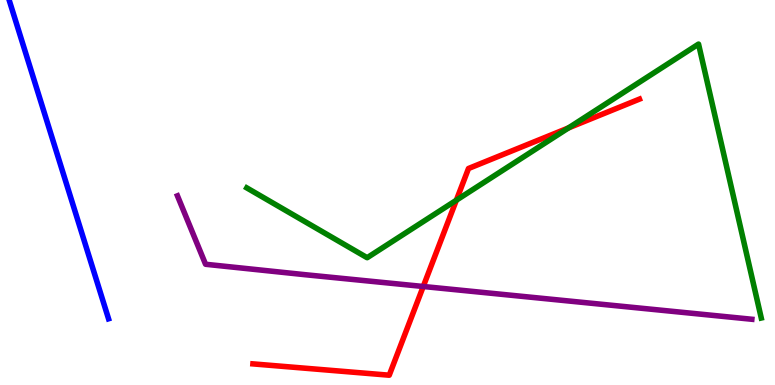[{'lines': ['blue', 'red'], 'intersections': []}, {'lines': ['green', 'red'], 'intersections': [{'x': 5.89, 'y': 4.8}, {'x': 7.34, 'y': 6.68}]}, {'lines': ['purple', 'red'], 'intersections': [{'x': 5.46, 'y': 2.56}]}, {'lines': ['blue', 'green'], 'intersections': []}, {'lines': ['blue', 'purple'], 'intersections': []}, {'lines': ['green', 'purple'], 'intersections': []}]